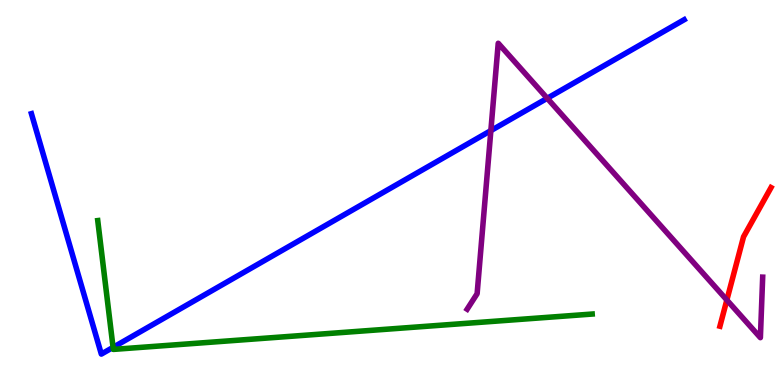[{'lines': ['blue', 'red'], 'intersections': []}, {'lines': ['green', 'red'], 'intersections': []}, {'lines': ['purple', 'red'], 'intersections': [{'x': 9.38, 'y': 2.21}]}, {'lines': ['blue', 'green'], 'intersections': [{'x': 1.46, 'y': 0.978}]}, {'lines': ['blue', 'purple'], 'intersections': [{'x': 6.33, 'y': 6.61}, {'x': 7.06, 'y': 7.45}]}, {'lines': ['green', 'purple'], 'intersections': []}]